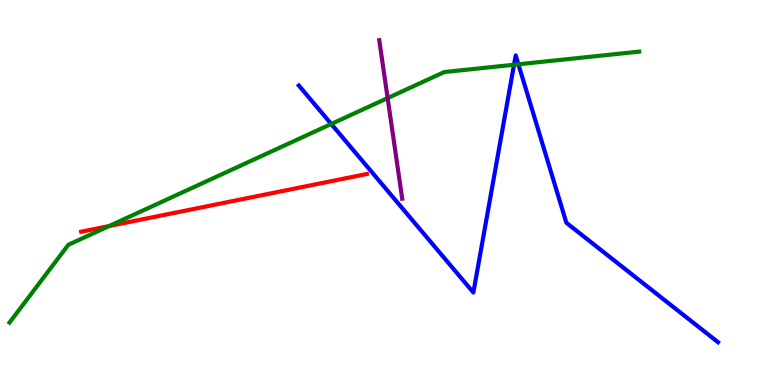[{'lines': ['blue', 'red'], 'intersections': []}, {'lines': ['green', 'red'], 'intersections': [{'x': 1.41, 'y': 4.13}]}, {'lines': ['purple', 'red'], 'intersections': []}, {'lines': ['blue', 'green'], 'intersections': [{'x': 4.27, 'y': 6.78}, {'x': 6.63, 'y': 8.32}, {'x': 6.69, 'y': 8.33}]}, {'lines': ['blue', 'purple'], 'intersections': []}, {'lines': ['green', 'purple'], 'intersections': [{'x': 5.0, 'y': 7.45}]}]